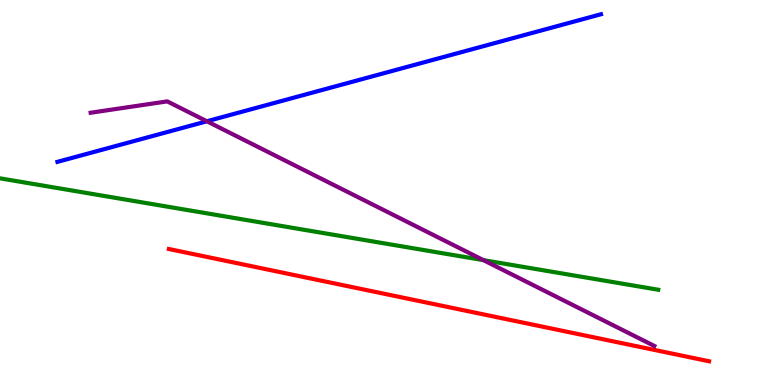[{'lines': ['blue', 'red'], 'intersections': []}, {'lines': ['green', 'red'], 'intersections': []}, {'lines': ['purple', 'red'], 'intersections': []}, {'lines': ['blue', 'green'], 'intersections': []}, {'lines': ['blue', 'purple'], 'intersections': [{'x': 2.67, 'y': 6.85}]}, {'lines': ['green', 'purple'], 'intersections': [{'x': 6.24, 'y': 3.24}]}]